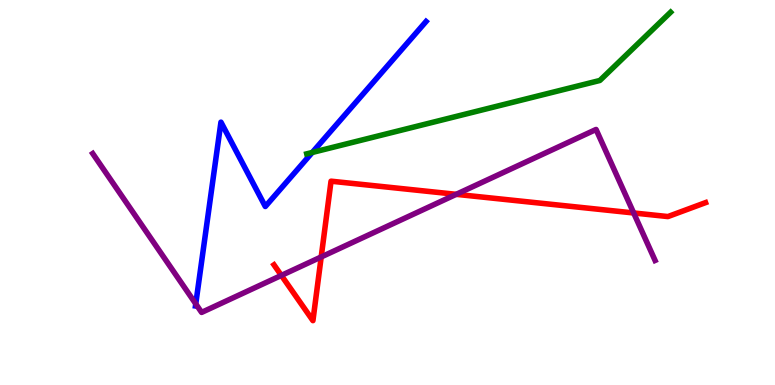[{'lines': ['blue', 'red'], 'intersections': []}, {'lines': ['green', 'red'], 'intersections': []}, {'lines': ['purple', 'red'], 'intersections': [{'x': 3.63, 'y': 2.85}, {'x': 4.14, 'y': 3.33}, {'x': 5.89, 'y': 4.95}, {'x': 8.18, 'y': 4.47}]}, {'lines': ['blue', 'green'], 'intersections': [{'x': 4.03, 'y': 6.04}]}, {'lines': ['blue', 'purple'], 'intersections': [{'x': 2.53, 'y': 2.11}]}, {'lines': ['green', 'purple'], 'intersections': []}]